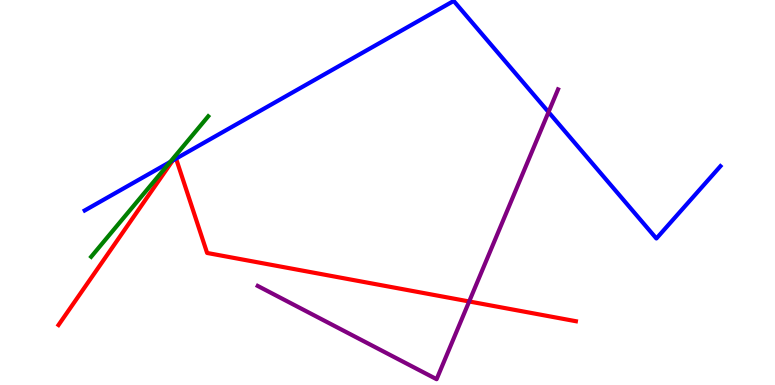[{'lines': ['blue', 'red'], 'intersections': [{'x': 2.23, 'y': 5.83}, {'x': 2.27, 'y': 5.88}]}, {'lines': ['green', 'red'], 'intersections': []}, {'lines': ['purple', 'red'], 'intersections': [{'x': 6.05, 'y': 2.17}]}, {'lines': ['blue', 'green'], 'intersections': [{'x': 2.2, 'y': 5.79}]}, {'lines': ['blue', 'purple'], 'intersections': [{'x': 7.08, 'y': 7.09}]}, {'lines': ['green', 'purple'], 'intersections': []}]